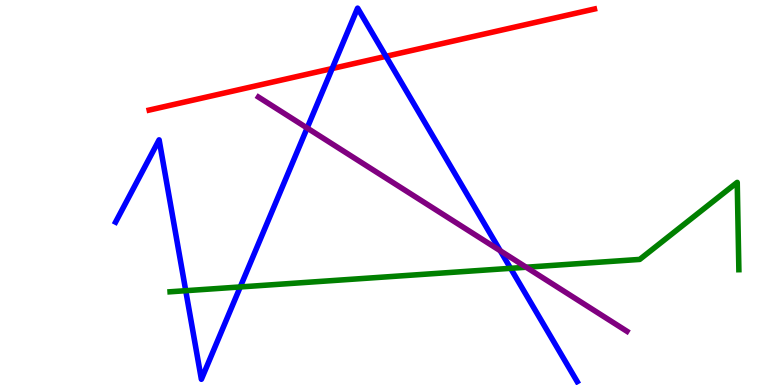[{'lines': ['blue', 'red'], 'intersections': [{'x': 4.29, 'y': 8.22}, {'x': 4.98, 'y': 8.54}]}, {'lines': ['green', 'red'], 'intersections': []}, {'lines': ['purple', 'red'], 'intersections': []}, {'lines': ['blue', 'green'], 'intersections': [{'x': 2.4, 'y': 2.45}, {'x': 3.1, 'y': 2.55}, {'x': 6.59, 'y': 3.03}]}, {'lines': ['blue', 'purple'], 'intersections': [{'x': 3.96, 'y': 6.67}, {'x': 6.46, 'y': 3.49}]}, {'lines': ['green', 'purple'], 'intersections': [{'x': 6.79, 'y': 3.06}]}]